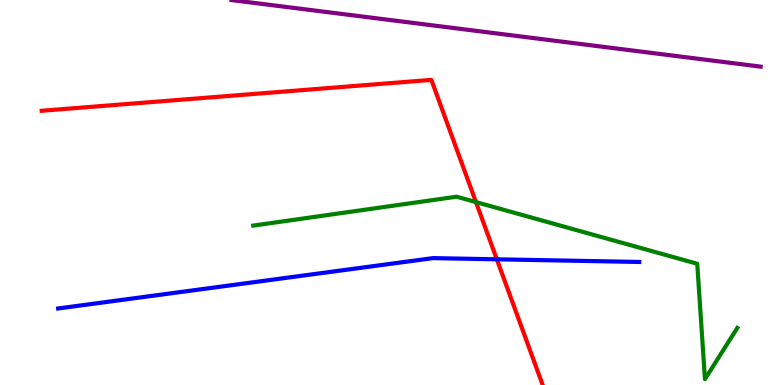[{'lines': ['blue', 'red'], 'intersections': [{'x': 6.41, 'y': 3.26}]}, {'lines': ['green', 'red'], 'intersections': [{'x': 6.14, 'y': 4.75}]}, {'lines': ['purple', 'red'], 'intersections': []}, {'lines': ['blue', 'green'], 'intersections': []}, {'lines': ['blue', 'purple'], 'intersections': []}, {'lines': ['green', 'purple'], 'intersections': []}]